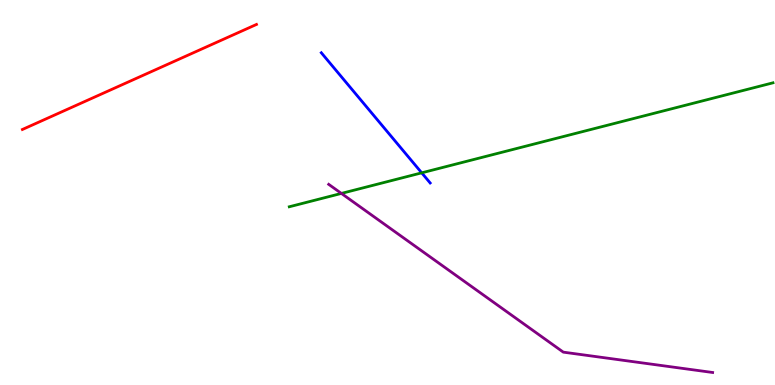[{'lines': ['blue', 'red'], 'intersections': []}, {'lines': ['green', 'red'], 'intersections': []}, {'lines': ['purple', 'red'], 'intersections': []}, {'lines': ['blue', 'green'], 'intersections': [{'x': 5.44, 'y': 5.51}]}, {'lines': ['blue', 'purple'], 'intersections': []}, {'lines': ['green', 'purple'], 'intersections': [{'x': 4.4, 'y': 4.98}]}]